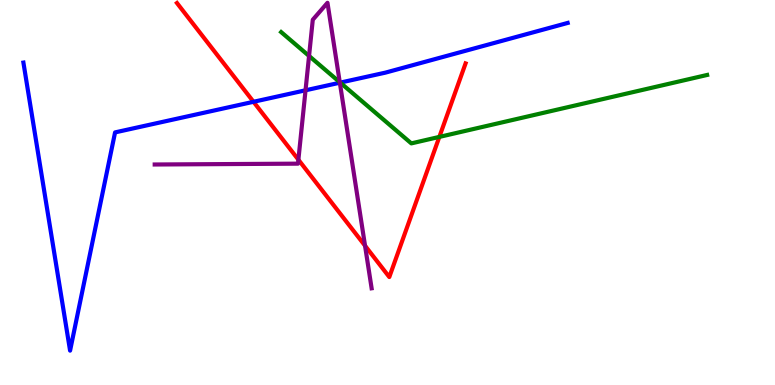[{'lines': ['blue', 'red'], 'intersections': [{'x': 3.27, 'y': 7.36}]}, {'lines': ['green', 'red'], 'intersections': [{'x': 5.67, 'y': 6.44}]}, {'lines': ['purple', 'red'], 'intersections': [{'x': 3.85, 'y': 5.85}, {'x': 4.71, 'y': 3.62}]}, {'lines': ['blue', 'green'], 'intersections': [{'x': 4.39, 'y': 7.85}]}, {'lines': ['blue', 'purple'], 'intersections': [{'x': 3.94, 'y': 7.65}, {'x': 4.39, 'y': 7.85}]}, {'lines': ['green', 'purple'], 'intersections': [{'x': 3.99, 'y': 8.55}, {'x': 4.38, 'y': 7.86}]}]